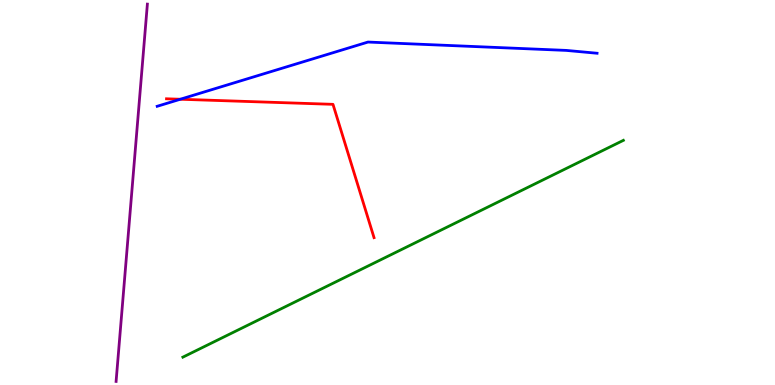[{'lines': ['blue', 'red'], 'intersections': [{'x': 2.33, 'y': 7.42}]}, {'lines': ['green', 'red'], 'intersections': []}, {'lines': ['purple', 'red'], 'intersections': []}, {'lines': ['blue', 'green'], 'intersections': []}, {'lines': ['blue', 'purple'], 'intersections': []}, {'lines': ['green', 'purple'], 'intersections': []}]